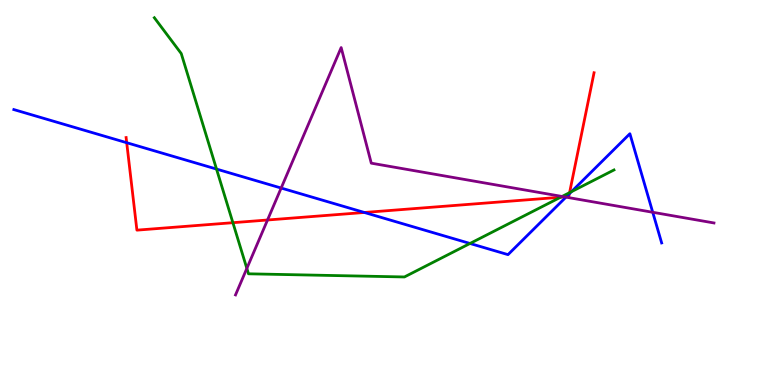[{'lines': ['blue', 'red'], 'intersections': [{'x': 1.63, 'y': 6.29}, {'x': 4.7, 'y': 4.48}, {'x': 7.31, 'y': 4.89}, {'x': 7.35, 'y': 4.97}]}, {'lines': ['green', 'red'], 'intersections': [{'x': 3.01, 'y': 4.22}, {'x': 7.23, 'y': 4.88}, {'x': 7.35, 'y': 5.0}]}, {'lines': ['purple', 'red'], 'intersections': [{'x': 3.45, 'y': 4.29}, {'x': 7.29, 'y': 4.89}]}, {'lines': ['blue', 'green'], 'intersections': [{'x': 2.79, 'y': 5.61}, {'x': 6.06, 'y': 3.68}, {'x': 7.37, 'y': 5.02}]}, {'lines': ['blue', 'purple'], 'intersections': [{'x': 3.63, 'y': 5.12}, {'x': 7.3, 'y': 4.88}, {'x': 8.42, 'y': 4.49}]}, {'lines': ['green', 'purple'], 'intersections': [{'x': 3.19, 'y': 3.03}, {'x': 7.25, 'y': 4.9}]}]